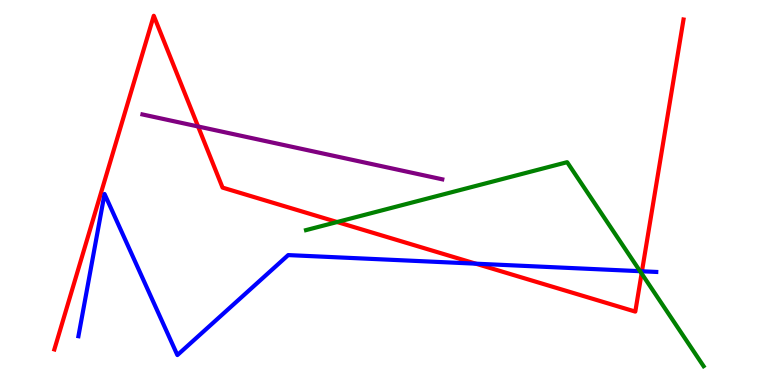[{'lines': ['blue', 'red'], 'intersections': [{'x': 6.14, 'y': 3.15}, {'x': 8.28, 'y': 2.95}]}, {'lines': ['green', 'red'], 'intersections': [{'x': 4.35, 'y': 4.23}, {'x': 8.28, 'y': 2.9}]}, {'lines': ['purple', 'red'], 'intersections': [{'x': 2.56, 'y': 6.71}]}, {'lines': ['blue', 'green'], 'intersections': [{'x': 8.26, 'y': 2.96}]}, {'lines': ['blue', 'purple'], 'intersections': []}, {'lines': ['green', 'purple'], 'intersections': []}]